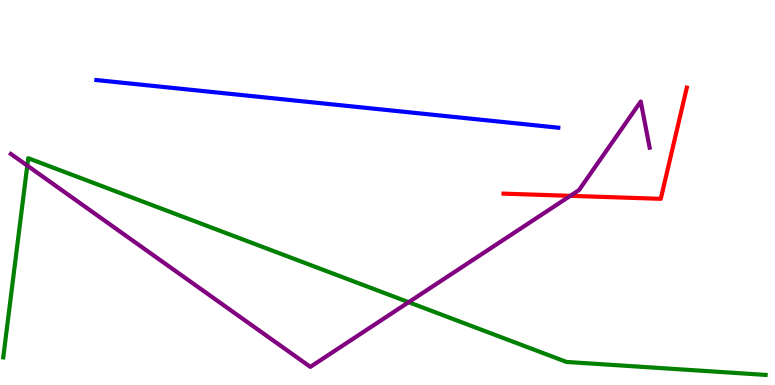[{'lines': ['blue', 'red'], 'intersections': []}, {'lines': ['green', 'red'], 'intersections': []}, {'lines': ['purple', 'red'], 'intersections': [{'x': 7.36, 'y': 4.91}]}, {'lines': ['blue', 'green'], 'intersections': []}, {'lines': ['blue', 'purple'], 'intersections': []}, {'lines': ['green', 'purple'], 'intersections': [{'x': 0.352, 'y': 5.7}, {'x': 5.27, 'y': 2.15}]}]